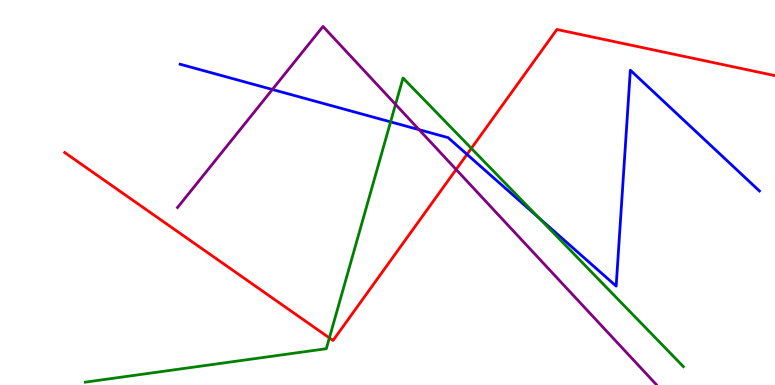[{'lines': ['blue', 'red'], 'intersections': [{'x': 6.03, 'y': 5.99}]}, {'lines': ['green', 'red'], 'intersections': [{'x': 4.25, 'y': 1.22}, {'x': 6.08, 'y': 6.15}]}, {'lines': ['purple', 'red'], 'intersections': [{'x': 5.89, 'y': 5.6}]}, {'lines': ['blue', 'green'], 'intersections': [{'x': 5.04, 'y': 6.83}, {'x': 6.95, 'y': 4.35}]}, {'lines': ['blue', 'purple'], 'intersections': [{'x': 3.51, 'y': 7.68}, {'x': 5.41, 'y': 6.63}]}, {'lines': ['green', 'purple'], 'intersections': [{'x': 5.1, 'y': 7.29}]}]